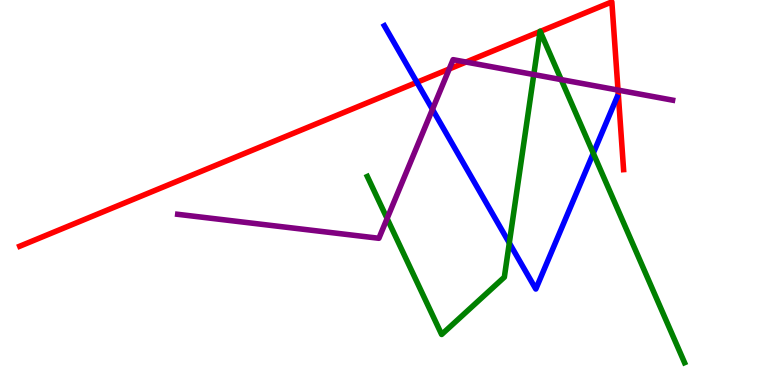[{'lines': ['blue', 'red'], 'intersections': [{'x': 5.38, 'y': 7.86}]}, {'lines': ['green', 'red'], 'intersections': [{'x': 6.97, 'y': 9.18}, {'x': 6.97, 'y': 9.18}]}, {'lines': ['purple', 'red'], 'intersections': [{'x': 5.8, 'y': 8.21}, {'x': 6.01, 'y': 8.39}, {'x': 7.97, 'y': 7.66}]}, {'lines': ['blue', 'green'], 'intersections': [{'x': 6.57, 'y': 3.69}, {'x': 7.66, 'y': 6.02}]}, {'lines': ['blue', 'purple'], 'intersections': [{'x': 5.58, 'y': 7.16}]}, {'lines': ['green', 'purple'], 'intersections': [{'x': 4.99, 'y': 4.32}, {'x': 6.89, 'y': 8.06}, {'x': 7.24, 'y': 7.93}]}]